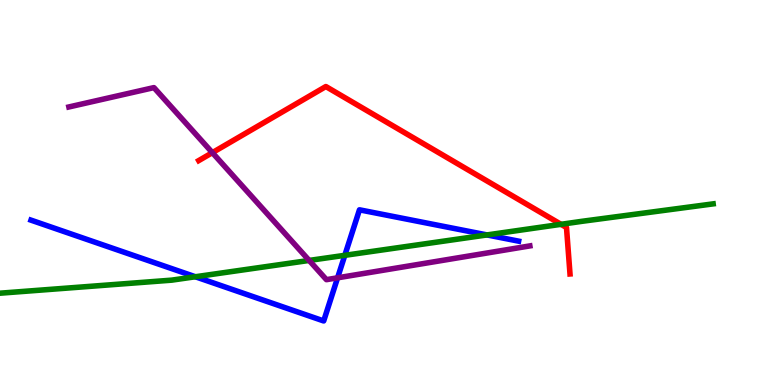[{'lines': ['blue', 'red'], 'intersections': []}, {'lines': ['green', 'red'], 'intersections': [{'x': 7.24, 'y': 4.17}]}, {'lines': ['purple', 'red'], 'intersections': [{'x': 2.74, 'y': 6.03}]}, {'lines': ['blue', 'green'], 'intersections': [{'x': 2.52, 'y': 2.81}, {'x': 4.45, 'y': 3.37}, {'x': 6.28, 'y': 3.9}]}, {'lines': ['blue', 'purple'], 'intersections': [{'x': 4.36, 'y': 2.78}]}, {'lines': ['green', 'purple'], 'intersections': [{'x': 3.99, 'y': 3.24}]}]